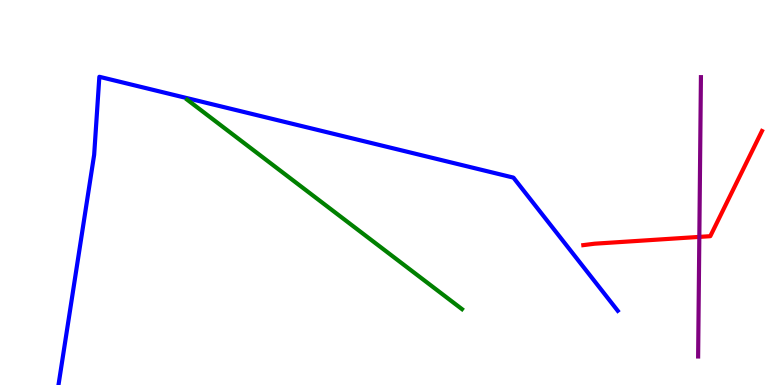[{'lines': ['blue', 'red'], 'intersections': []}, {'lines': ['green', 'red'], 'intersections': []}, {'lines': ['purple', 'red'], 'intersections': [{'x': 9.02, 'y': 3.85}]}, {'lines': ['blue', 'green'], 'intersections': []}, {'lines': ['blue', 'purple'], 'intersections': []}, {'lines': ['green', 'purple'], 'intersections': []}]